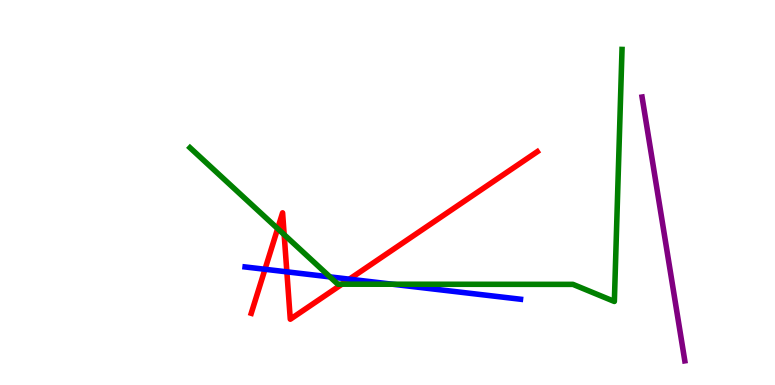[{'lines': ['blue', 'red'], 'intersections': [{'x': 3.42, 'y': 3.01}, {'x': 3.7, 'y': 2.94}, {'x': 4.51, 'y': 2.75}]}, {'lines': ['green', 'red'], 'intersections': [{'x': 3.58, 'y': 4.06}, {'x': 3.67, 'y': 3.91}, {'x': 4.41, 'y': 2.62}]}, {'lines': ['purple', 'red'], 'intersections': []}, {'lines': ['blue', 'green'], 'intersections': [{'x': 4.26, 'y': 2.81}, {'x': 5.06, 'y': 2.62}]}, {'lines': ['blue', 'purple'], 'intersections': []}, {'lines': ['green', 'purple'], 'intersections': []}]